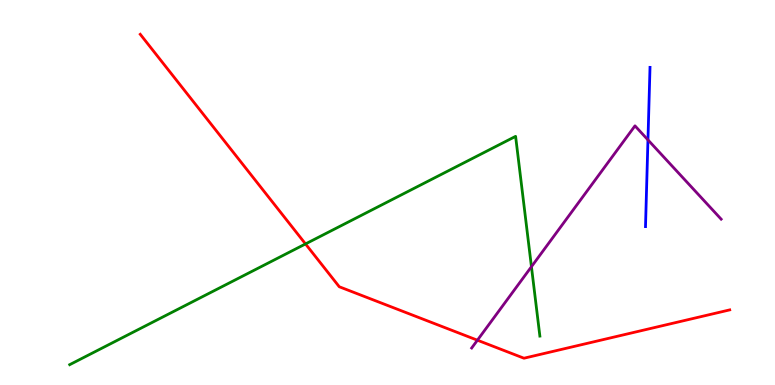[{'lines': ['blue', 'red'], 'intersections': []}, {'lines': ['green', 'red'], 'intersections': [{'x': 3.94, 'y': 3.66}]}, {'lines': ['purple', 'red'], 'intersections': [{'x': 6.16, 'y': 1.16}]}, {'lines': ['blue', 'green'], 'intersections': []}, {'lines': ['blue', 'purple'], 'intersections': [{'x': 8.36, 'y': 6.37}]}, {'lines': ['green', 'purple'], 'intersections': [{'x': 6.86, 'y': 3.07}]}]